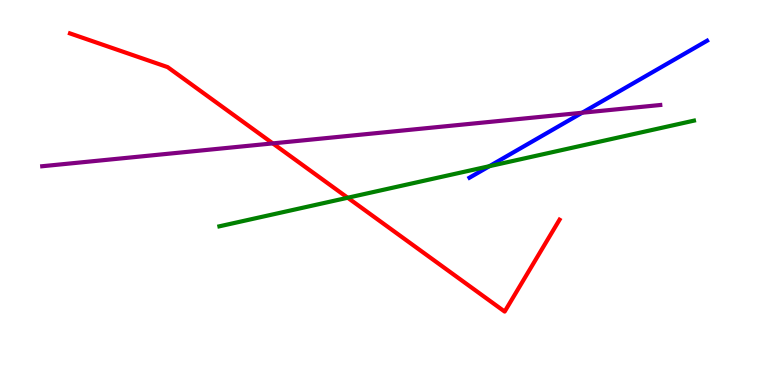[{'lines': ['blue', 'red'], 'intersections': []}, {'lines': ['green', 'red'], 'intersections': [{'x': 4.49, 'y': 4.86}]}, {'lines': ['purple', 'red'], 'intersections': [{'x': 3.52, 'y': 6.28}]}, {'lines': ['blue', 'green'], 'intersections': [{'x': 6.32, 'y': 5.68}]}, {'lines': ['blue', 'purple'], 'intersections': [{'x': 7.51, 'y': 7.07}]}, {'lines': ['green', 'purple'], 'intersections': []}]